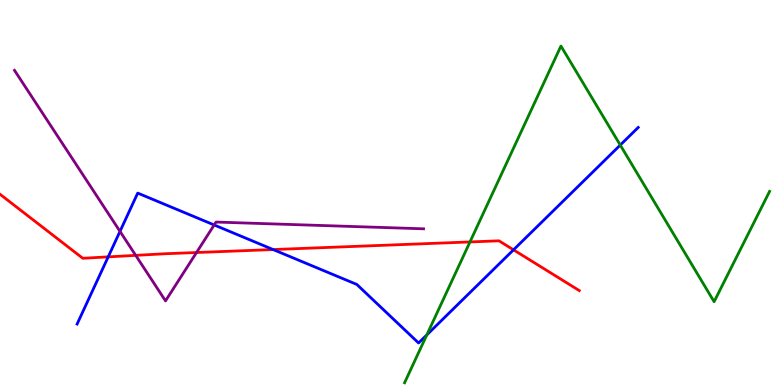[{'lines': ['blue', 'red'], 'intersections': [{'x': 1.4, 'y': 3.33}, {'x': 3.52, 'y': 3.52}, {'x': 6.63, 'y': 3.51}]}, {'lines': ['green', 'red'], 'intersections': [{'x': 6.06, 'y': 3.72}]}, {'lines': ['purple', 'red'], 'intersections': [{'x': 1.75, 'y': 3.37}, {'x': 2.54, 'y': 3.44}]}, {'lines': ['blue', 'green'], 'intersections': [{'x': 5.51, 'y': 1.3}, {'x': 8.0, 'y': 6.23}]}, {'lines': ['blue', 'purple'], 'intersections': [{'x': 1.55, 'y': 3.99}, {'x': 2.76, 'y': 4.16}]}, {'lines': ['green', 'purple'], 'intersections': []}]